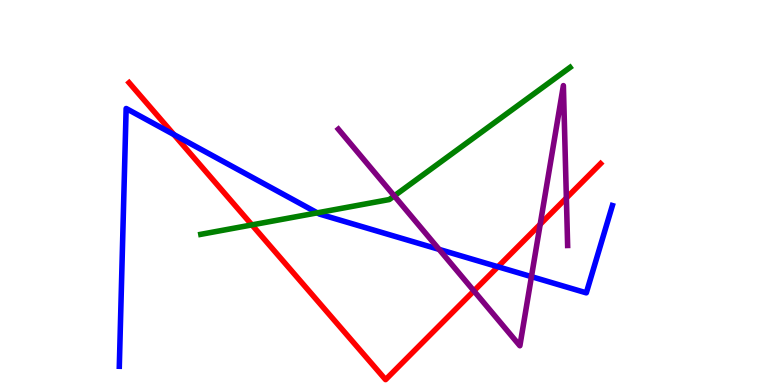[{'lines': ['blue', 'red'], 'intersections': [{'x': 2.24, 'y': 6.51}, {'x': 6.42, 'y': 3.07}]}, {'lines': ['green', 'red'], 'intersections': [{'x': 3.25, 'y': 4.16}]}, {'lines': ['purple', 'red'], 'intersections': [{'x': 6.11, 'y': 2.44}, {'x': 6.97, 'y': 4.17}, {'x': 7.31, 'y': 4.86}]}, {'lines': ['blue', 'green'], 'intersections': [{'x': 4.09, 'y': 4.47}]}, {'lines': ['blue', 'purple'], 'intersections': [{'x': 5.67, 'y': 3.52}, {'x': 6.86, 'y': 2.81}]}, {'lines': ['green', 'purple'], 'intersections': [{'x': 5.09, 'y': 4.91}]}]